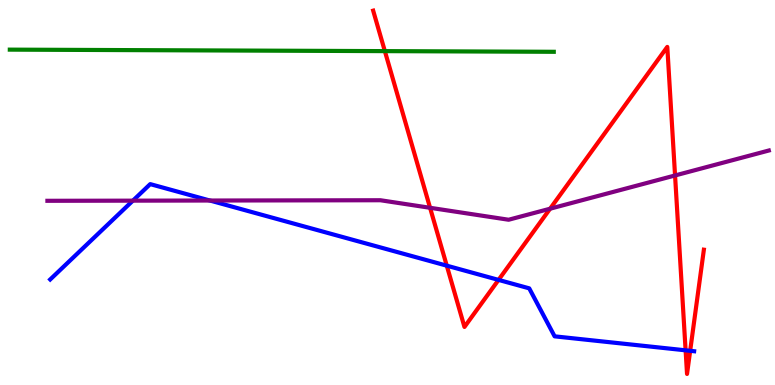[{'lines': ['blue', 'red'], 'intersections': [{'x': 5.76, 'y': 3.1}, {'x': 6.43, 'y': 2.73}, {'x': 8.85, 'y': 0.9}, {'x': 8.91, 'y': 0.888}]}, {'lines': ['green', 'red'], 'intersections': [{'x': 4.97, 'y': 8.67}]}, {'lines': ['purple', 'red'], 'intersections': [{'x': 5.55, 'y': 4.6}, {'x': 7.1, 'y': 4.58}, {'x': 8.71, 'y': 5.44}]}, {'lines': ['blue', 'green'], 'intersections': []}, {'lines': ['blue', 'purple'], 'intersections': [{'x': 1.71, 'y': 4.79}, {'x': 2.71, 'y': 4.79}]}, {'lines': ['green', 'purple'], 'intersections': []}]